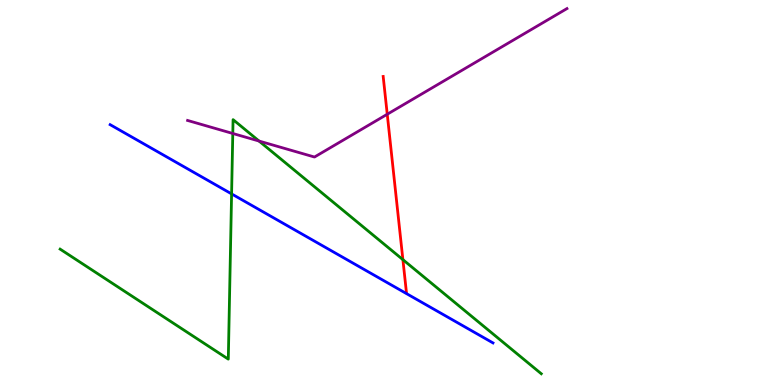[{'lines': ['blue', 'red'], 'intersections': []}, {'lines': ['green', 'red'], 'intersections': [{'x': 5.2, 'y': 3.26}]}, {'lines': ['purple', 'red'], 'intersections': [{'x': 5.0, 'y': 7.03}]}, {'lines': ['blue', 'green'], 'intersections': [{'x': 2.99, 'y': 4.96}]}, {'lines': ['blue', 'purple'], 'intersections': []}, {'lines': ['green', 'purple'], 'intersections': [{'x': 3.0, 'y': 6.53}, {'x': 3.34, 'y': 6.34}]}]